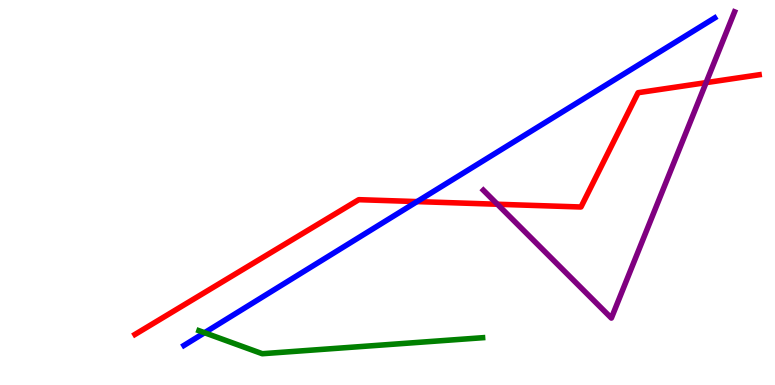[{'lines': ['blue', 'red'], 'intersections': [{'x': 5.38, 'y': 4.76}]}, {'lines': ['green', 'red'], 'intersections': []}, {'lines': ['purple', 'red'], 'intersections': [{'x': 6.42, 'y': 4.69}, {'x': 9.11, 'y': 7.85}]}, {'lines': ['blue', 'green'], 'intersections': [{'x': 2.64, 'y': 1.36}]}, {'lines': ['blue', 'purple'], 'intersections': []}, {'lines': ['green', 'purple'], 'intersections': []}]